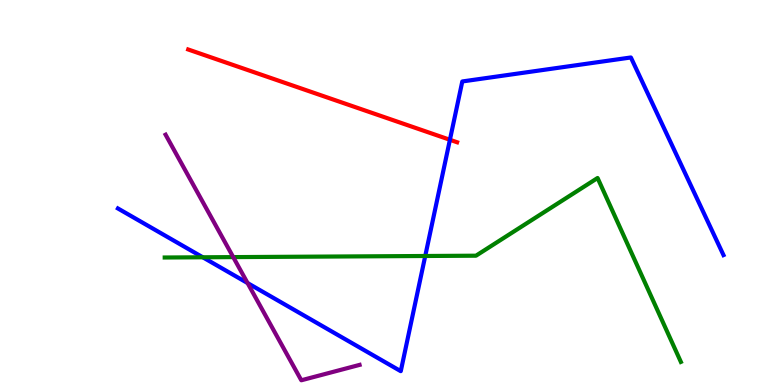[{'lines': ['blue', 'red'], 'intersections': [{'x': 5.81, 'y': 6.37}]}, {'lines': ['green', 'red'], 'intersections': []}, {'lines': ['purple', 'red'], 'intersections': []}, {'lines': ['blue', 'green'], 'intersections': [{'x': 2.62, 'y': 3.32}, {'x': 5.49, 'y': 3.35}]}, {'lines': ['blue', 'purple'], 'intersections': [{'x': 3.19, 'y': 2.65}]}, {'lines': ['green', 'purple'], 'intersections': [{'x': 3.01, 'y': 3.32}]}]